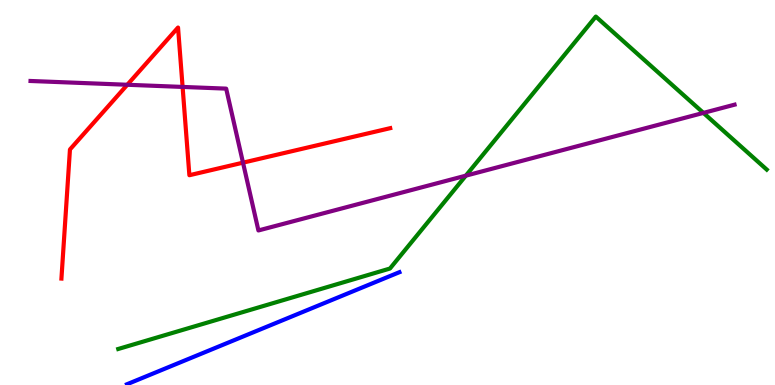[{'lines': ['blue', 'red'], 'intersections': []}, {'lines': ['green', 'red'], 'intersections': []}, {'lines': ['purple', 'red'], 'intersections': [{'x': 1.64, 'y': 7.8}, {'x': 2.36, 'y': 7.74}, {'x': 3.14, 'y': 5.78}]}, {'lines': ['blue', 'green'], 'intersections': []}, {'lines': ['blue', 'purple'], 'intersections': []}, {'lines': ['green', 'purple'], 'intersections': [{'x': 6.01, 'y': 5.44}, {'x': 9.08, 'y': 7.07}]}]